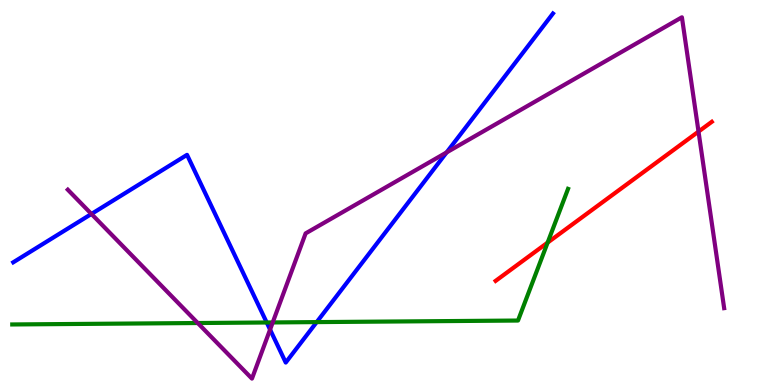[{'lines': ['blue', 'red'], 'intersections': []}, {'lines': ['green', 'red'], 'intersections': [{'x': 7.07, 'y': 3.7}]}, {'lines': ['purple', 'red'], 'intersections': [{'x': 9.01, 'y': 6.58}]}, {'lines': ['blue', 'green'], 'intersections': [{'x': 3.44, 'y': 1.62}, {'x': 4.09, 'y': 1.63}]}, {'lines': ['blue', 'purple'], 'intersections': [{'x': 1.18, 'y': 4.44}, {'x': 3.48, 'y': 1.44}, {'x': 5.76, 'y': 6.04}]}, {'lines': ['green', 'purple'], 'intersections': [{'x': 2.55, 'y': 1.61}, {'x': 3.52, 'y': 1.62}]}]